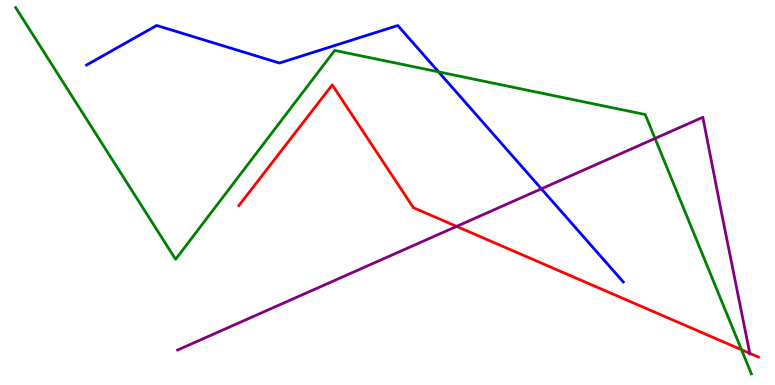[{'lines': ['blue', 'red'], 'intersections': []}, {'lines': ['green', 'red'], 'intersections': [{'x': 9.57, 'y': 0.916}]}, {'lines': ['purple', 'red'], 'intersections': [{'x': 5.89, 'y': 4.12}, {'x': 9.67, 'y': 0.823}]}, {'lines': ['blue', 'green'], 'intersections': [{'x': 5.66, 'y': 8.13}]}, {'lines': ['blue', 'purple'], 'intersections': [{'x': 6.99, 'y': 5.1}]}, {'lines': ['green', 'purple'], 'intersections': [{'x': 8.45, 'y': 6.4}]}]